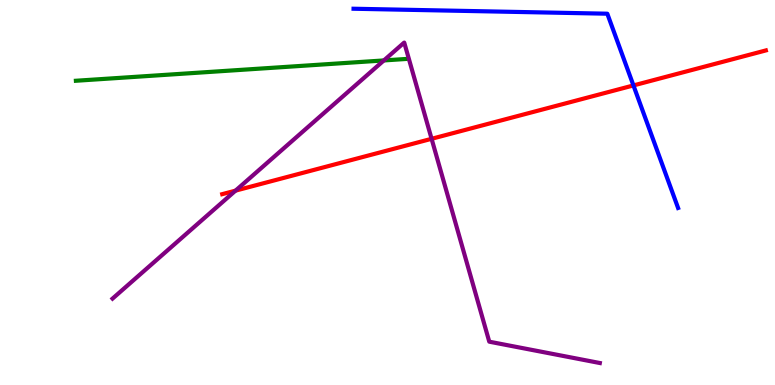[{'lines': ['blue', 'red'], 'intersections': [{'x': 8.17, 'y': 7.78}]}, {'lines': ['green', 'red'], 'intersections': []}, {'lines': ['purple', 'red'], 'intersections': [{'x': 3.04, 'y': 5.05}, {'x': 5.57, 'y': 6.39}]}, {'lines': ['blue', 'green'], 'intersections': []}, {'lines': ['blue', 'purple'], 'intersections': []}, {'lines': ['green', 'purple'], 'intersections': [{'x': 4.95, 'y': 8.43}]}]